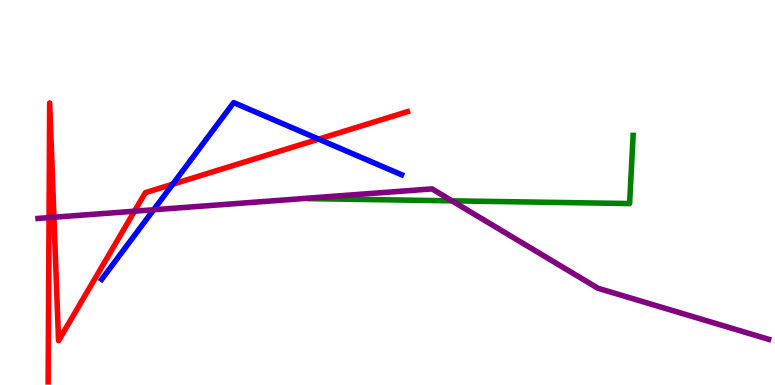[{'lines': ['blue', 'red'], 'intersections': [{'x': 2.23, 'y': 5.22}, {'x': 4.11, 'y': 6.39}]}, {'lines': ['green', 'red'], 'intersections': []}, {'lines': ['purple', 'red'], 'intersections': [{'x': 0.633, 'y': 4.35}, {'x': 0.696, 'y': 4.36}, {'x': 1.74, 'y': 4.51}]}, {'lines': ['blue', 'green'], 'intersections': []}, {'lines': ['blue', 'purple'], 'intersections': [{'x': 1.98, 'y': 4.55}]}, {'lines': ['green', 'purple'], 'intersections': [{'x': 5.83, 'y': 4.78}]}]